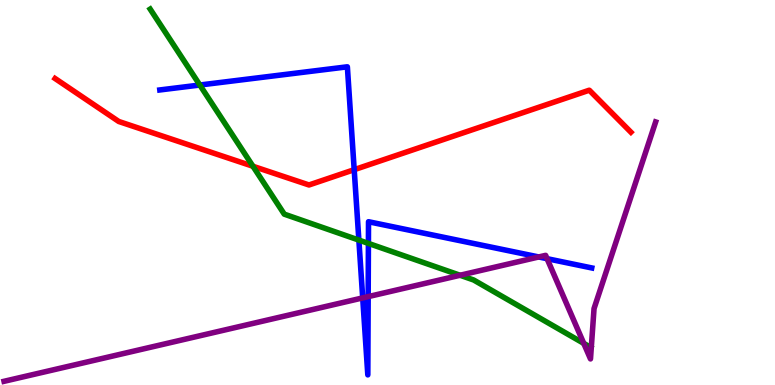[{'lines': ['blue', 'red'], 'intersections': [{'x': 4.57, 'y': 5.59}]}, {'lines': ['green', 'red'], 'intersections': [{'x': 3.26, 'y': 5.68}]}, {'lines': ['purple', 'red'], 'intersections': []}, {'lines': ['blue', 'green'], 'intersections': [{'x': 2.58, 'y': 7.79}, {'x': 4.63, 'y': 3.76}, {'x': 4.75, 'y': 3.68}]}, {'lines': ['blue', 'purple'], 'intersections': [{'x': 4.68, 'y': 2.26}, {'x': 4.75, 'y': 2.3}, {'x': 6.95, 'y': 3.33}, {'x': 7.06, 'y': 3.28}]}, {'lines': ['green', 'purple'], 'intersections': [{'x': 5.94, 'y': 2.85}, {'x': 7.53, 'y': 1.08}]}]